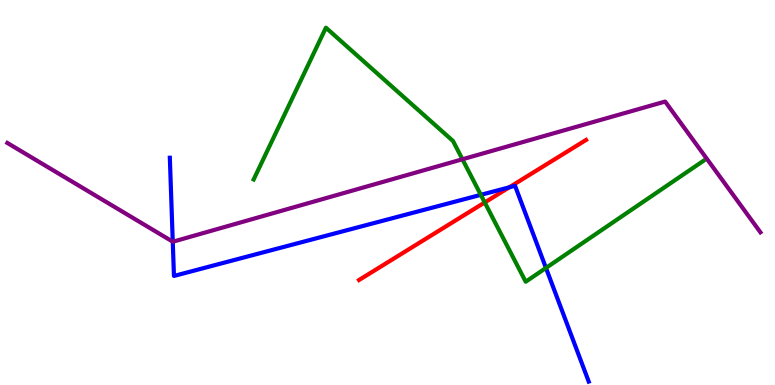[{'lines': ['blue', 'red'], 'intersections': [{'x': 6.57, 'y': 5.13}]}, {'lines': ['green', 'red'], 'intersections': [{'x': 6.25, 'y': 4.74}]}, {'lines': ['purple', 'red'], 'intersections': []}, {'lines': ['blue', 'green'], 'intersections': [{'x': 6.2, 'y': 4.94}, {'x': 7.04, 'y': 3.04}]}, {'lines': ['blue', 'purple'], 'intersections': [{'x': 2.23, 'y': 3.72}]}, {'lines': ['green', 'purple'], 'intersections': [{'x': 5.97, 'y': 5.86}]}]